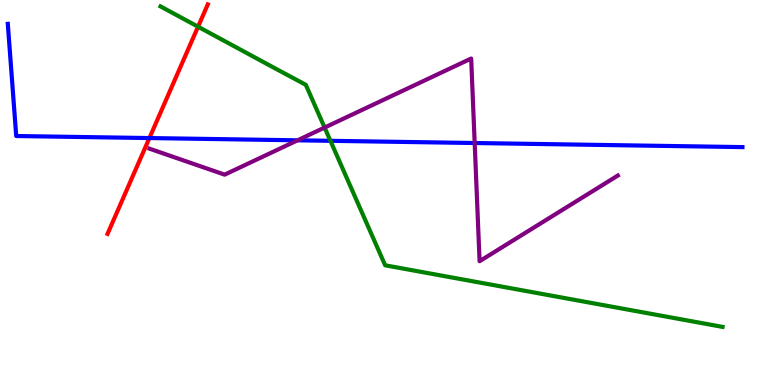[{'lines': ['blue', 'red'], 'intersections': [{'x': 1.93, 'y': 6.41}]}, {'lines': ['green', 'red'], 'intersections': [{'x': 2.56, 'y': 9.31}]}, {'lines': ['purple', 'red'], 'intersections': []}, {'lines': ['blue', 'green'], 'intersections': [{'x': 4.26, 'y': 6.34}]}, {'lines': ['blue', 'purple'], 'intersections': [{'x': 3.84, 'y': 6.36}, {'x': 6.12, 'y': 6.29}]}, {'lines': ['green', 'purple'], 'intersections': [{'x': 4.19, 'y': 6.69}]}]